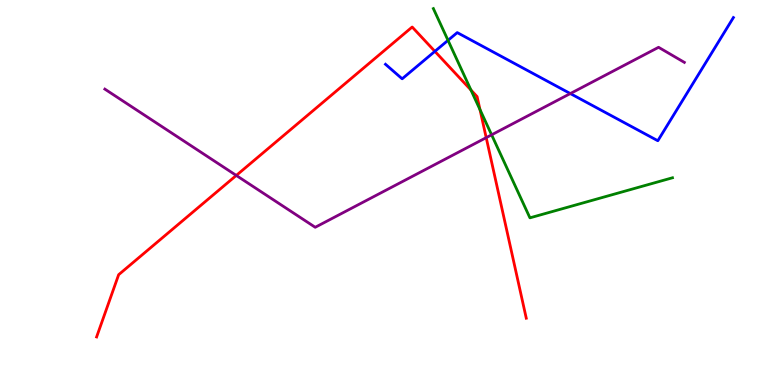[{'lines': ['blue', 'red'], 'intersections': [{'x': 5.61, 'y': 8.67}]}, {'lines': ['green', 'red'], 'intersections': [{'x': 6.08, 'y': 7.66}, {'x': 6.19, 'y': 7.15}]}, {'lines': ['purple', 'red'], 'intersections': [{'x': 3.05, 'y': 5.44}, {'x': 6.27, 'y': 6.42}]}, {'lines': ['blue', 'green'], 'intersections': [{'x': 5.78, 'y': 8.95}]}, {'lines': ['blue', 'purple'], 'intersections': [{'x': 7.36, 'y': 7.57}]}, {'lines': ['green', 'purple'], 'intersections': [{'x': 6.34, 'y': 6.5}]}]